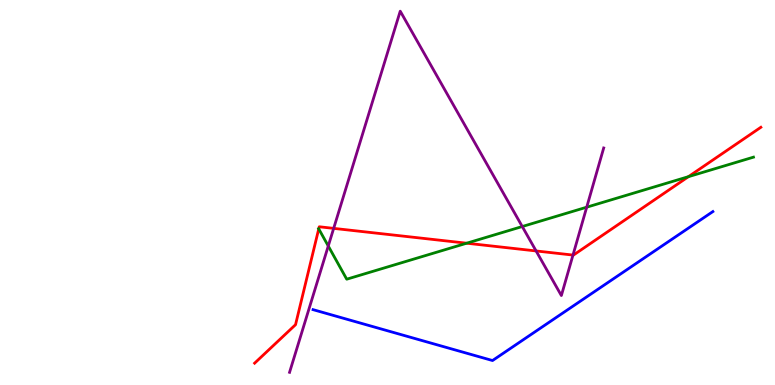[{'lines': ['blue', 'red'], 'intersections': []}, {'lines': ['green', 'red'], 'intersections': [{'x': 4.11, 'y': 4.05}, {'x': 6.02, 'y': 3.68}, {'x': 8.88, 'y': 5.41}]}, {'lines': ['purple', 'red'], 'intersections': [{'x': 4.31, 'y': 4.07}, {'x': 6.92, 'y': 3.48}, {'x': 7.39, 'y': 3.37}]}, {'lines': ['blue', 'green'], 'intersections': []}, {'lines': ['blue', 'purple'], 'intersections': []}, {'lines': ['green', 'purple'], 'intersections': [{'x': 4.24, 'y': 3.61}, {'x': 6.74, 'y': 4.12}, {'x': 7.57, 'y': 4.62}]}]